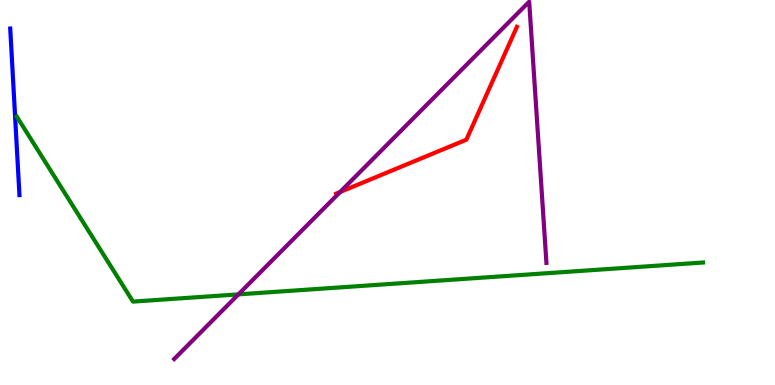[{'lines': ['blue', 'red'], 'intersections': []}, {'lines': ['green', 'red'], 'intersections': []}, {'lines': ['purple', 'red'], 'intersections': [{'x': 4.39, 'y': 5.01}]}, {'lines': ['blue', 'green'], 'intersections': []}, {'lines': ['blue', 'purple'], 'intersections': []}, {'lines': ['green', 'purple'], 'intersections': [{'x': 3.08, 'y': 2.35}]}]